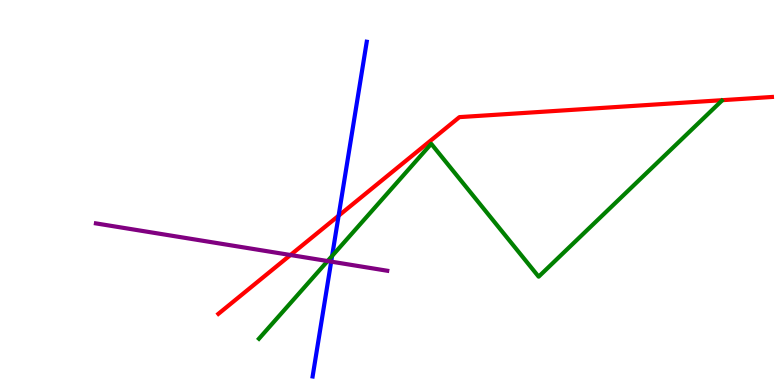[{'lines': ['blue', 'red'], 'intersections': [{'x': 4.37, 'y': 4.4}]}, {'lines': ['green', 'red'], 'intersections': []}, {'lines': ['purple', 'red'], 'intersections': [{'x': 3.75, 'y': 3.38}]}, {'lines': ['blue', 'green'], 'intersections': [{'x': 4.29, 'y': 3.35}]}, {'lines': ['blue', 'purple'], 'intersections': [{'x': 4.27, 'y': 3.2}]}, {'lines': ['green', 'purple'], 'intersections': [{'x': 4.23, 'y': 3.22}]}]